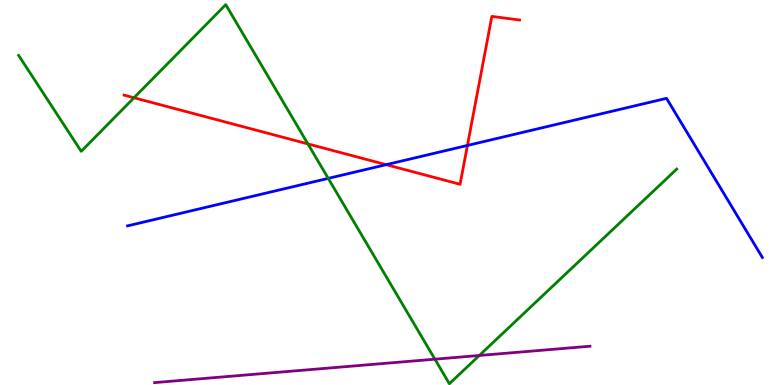[{'lines': ['blue', 'red'], 'intersections': [{'x': 4.98, 'y': 5.72}, {'x': 6.03, 'y': 6.22}]}, {'lines': ['green', 'red'], 'intersections': [{'x': 1.73, 'y': 7.46}, {'x': 3.97, 'y': 6.26}]}, {'lines': ['purple', 'red'], 'intersections': []}, {'lines': ['blue', 'green'], 'intersections': [{'x': 4.24, 'y': 5.37}]}, {'lines': ['blue', 'purple'], 'intersections': []}, {'lines': ['green', 'purple'], 'intersections': [{'x': 5.61, 'y': 0.67}, {'x': 6.18, 'y': 0.767}]}]